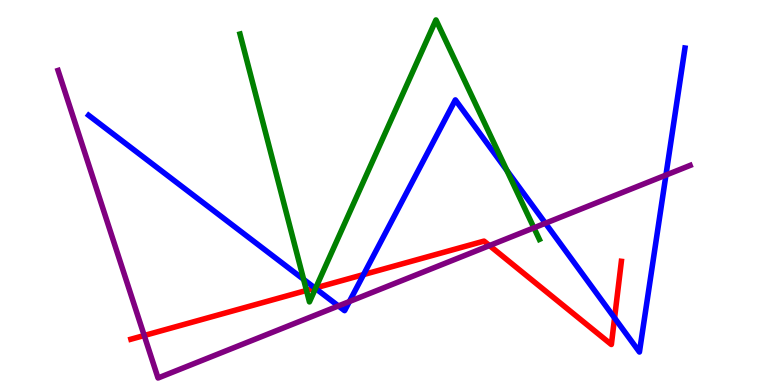[{'lines': ['blue', 'red'], 'intersections': [{'x': 4.06, 'y': 2.52}, {'x': 4.69, 'y': 2.87}, {'x': 7.93, 'y': 1.74}]}, {'lines': ['green', 'red'], 'intersections': [{'x': 3.95, 'y': 2.46}, {'x': 4.07, 'y': 2.52}]}, {'lines': ['purple', 'red'], 'intersections': [{'x': 1.86, 'y': 1.29}, {'x': 6.32, 'y': 3.62}]}, {'lines': ['blue', 'green'], 'intersections': [{'x': 3.92, 'y': 2.74}, {'x': 4.07, 'y': 2.51}, {'x': 6.54, 'y': 5.57}]}, {'lines': ['blue', 'purple'], 'intersections': [{'x': 4.37, 'y': 2.05}, {'x': 4.51, 'y': 2.17}, {'x': 7.04, 'y': 4.2}, {'x': 8.59, 'y': 5.45}]}, {'lines': ['green', 'purple'], 'intersections': [{'x': 6.89, 'y': 4.08}]}]